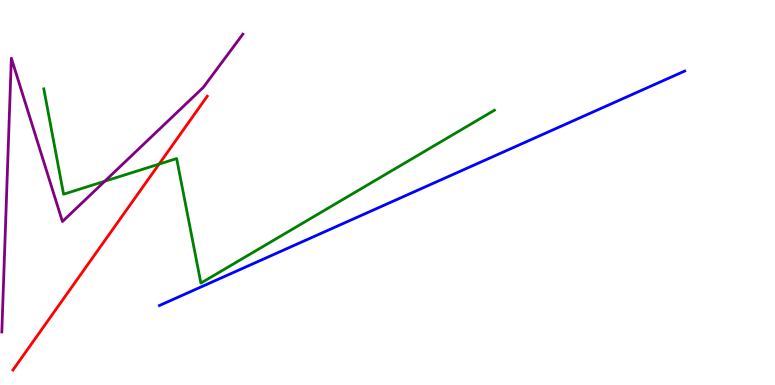[{'lines': ['blue', 'red'], 'intersections': []}, {'lines': ['green', 'red'], 'intersections': [{'x': 2.05, 'y': 5.74}]}, {'lines': ['purple', 'red'], 'intersections': []}, {'lines': ['blue', 'green'], 'intersections': []}, {'lines': ['blue', 'purple'], 'intersections': []}, {'lines': ['green', 'purple'], 'intersections': [{'x': 1.35, 'y': 5.29}]}]